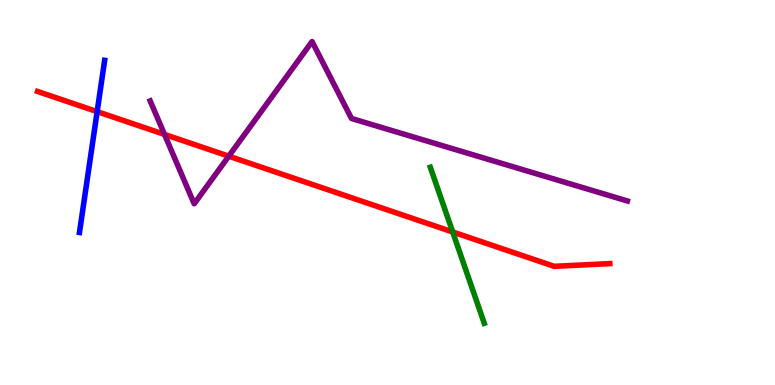[{'lines': ['blue', 'red'], 'intersections': [{'x': 1.25, 'y': 7.1}]}, {'lines': ['green', 'red'], 'intersections': [{'x': 5.84, 'y': 3.97}]}, {'lines': ['purple', 'red'], 'intersections': [{'x': 2.12, 'y': 6.51}, {'x': 2.95, 'y': 5.94}]}, {'lines': ['blue', 'green'], 'intersections': []}, {'lines': ['blue', 'purple'], 'intersections': []}, {'lines': ['green', 'purple'], 'intersections': []}]